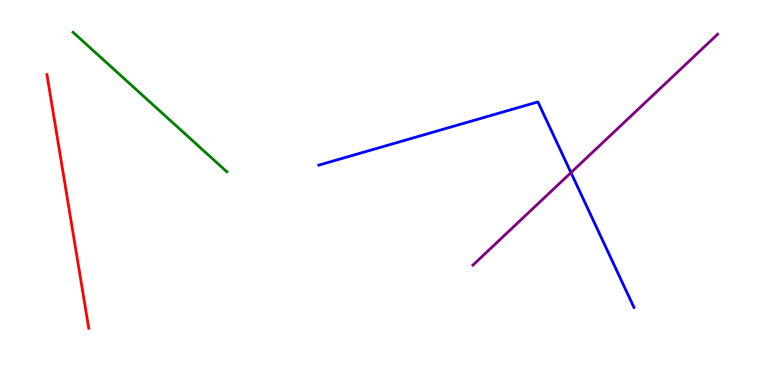[{'lines': ['blue', 'red'], 'intersections': []}, {'lines': ['green', 'red'], 'intersections': []}, {'lines': ['purple', 'red'], 'intersections': []}, {'lines': ['blue', 'green'], 'intersections': []}, {'lines': ['blue', 'purple'], 'intersections': [{'x': 7.37, 'y': 5.52}]}, {'lines': ['green', 'purple'], 'intersections': []}]